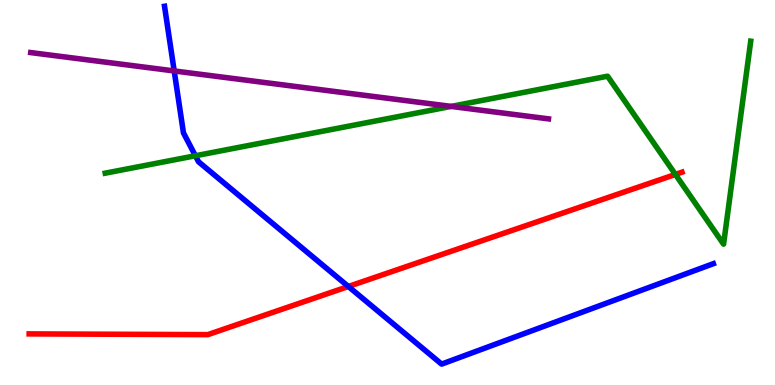[{'lines': ['blue', 'red'], 'intersections': [{'x': 4.5, 'y': 2.56}]}, {'lines': ['green', 'red'], 'intersections': [{'x': 8.72, 'y': 5.47}]}, {'lines': ['purple', 'red'], 'intersections': []}, {'lines': ['blue', 'green'], 'intersections': [{'x': 2.52, 'y': 5.95}]}, {'lines': ['blue', 'purple'], 'intersections': [{'x': 2.25, 'y': 8.16}]}, {'lines': ['green', 'purple'], 'intersections': [{'x': 5.82, 'y': 7.24}]}]